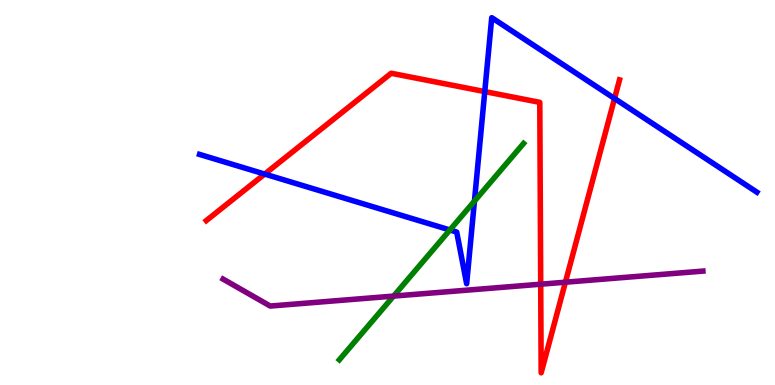[{'lines': ['blue', 'red'], 'intersections': [{'x': 3.42, 'y': 5.48}, {'x': 6.26, 'y': 7.62}, {'x': 7.93, 'y': 7.44}]}, {'lines': ['green', 'red'], 'intersections': []}, {'lines': ['purple', 'red'], 'intersections': [{'x': 6.98, 'y': 2.62}, {'x': 7.3, 'y': 2.67}]}, {'lines': ['blue', 'green'], 'intersections': [{'x': 5.8, 'y': 4.03}, {'x': 6.12, 'y': 4.78}]}, {'lines': ['blue', 'purple'], 'intersections': []}, {'lines': ['green', 'purple'], 'intersections': [{'x': 5.08, 'y': 2.31}]}]